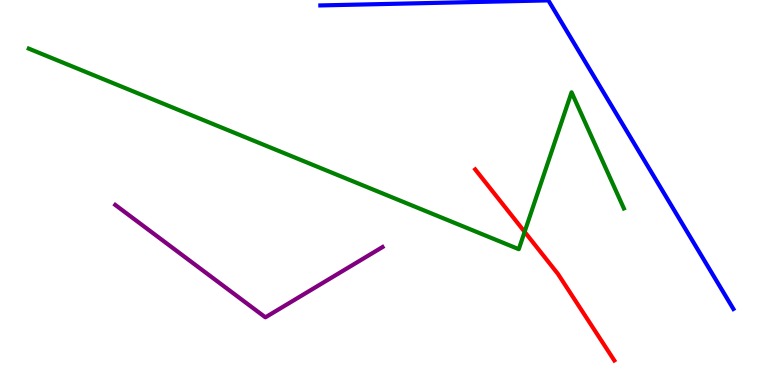[{'lines': ['blue', 'red'], 'intersections': []}, {'lines': ['green', 'red'], 'intersections': [{'x': 6.77, 'y': 3.98}]}, {'lines': ['purple', 'red'], 'intersections': []}, {'lines': ['blue', 'green'], 'intersections': []}, {'lines': ['blue', 'purple'], 'intersections': []}, {'lines': ['green', 'purple'], 'intersections': []}]